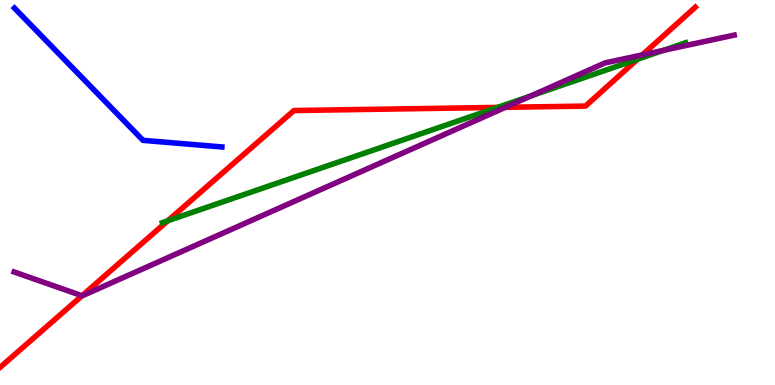[{'lines': ['blue', 'red'], 'intersections': []}, {'lines': ['green', 'red'], 'intersections': [{'x': 2.17, 'y': 4.27}, {'x': 6.42, 'y': 7.21}, {'x': 8.23, 'y': 8.46}]}, {'lines': ['purple', 'red'], 'intersections': [{'x': 1.06, 'y': 2.32}, {'x': 6.52, 'y': 7.21}, {'x': 8.29, 'y': 8.57}]}, {'lines': ['blue', 'green'], 'intersections': []}, {'lines': ['blue', 'purple'], 'intersections': []}, {'lines': ['green', 'purple'], 'intersections': [{'x': 6.85, 'y': 7.51}, {'x': 8.56, 'y': 8.69}]}]